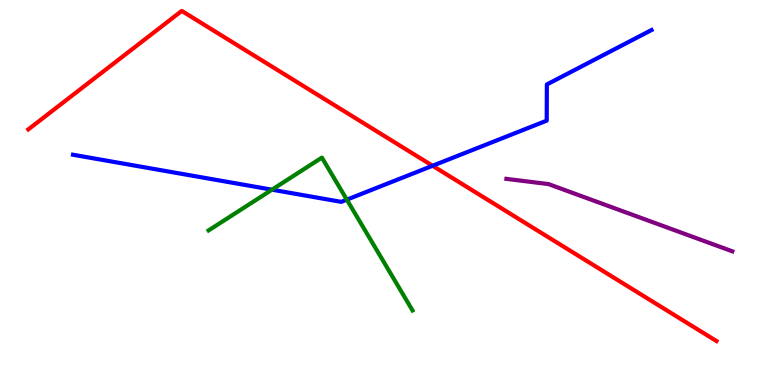[{'lines': ['blue', 'red'], 'intersections': [{'x': 5.58, 'y': 5.69}]}, {'lines': ['green', 'red'], 'intersections': []}, {'lines': ['purple', 'red'], 'intersections': []}, {'lines': ['blue', 'green'], 'intersections': [{'x': 3.51, 'y': 5.07}, {'x': 4.48, 'y': 4.81}]}, {'lines': ['blue', 'purple'], 'intersections': []}, {'lines': ['green', 'purple'], 'intersections': []}]